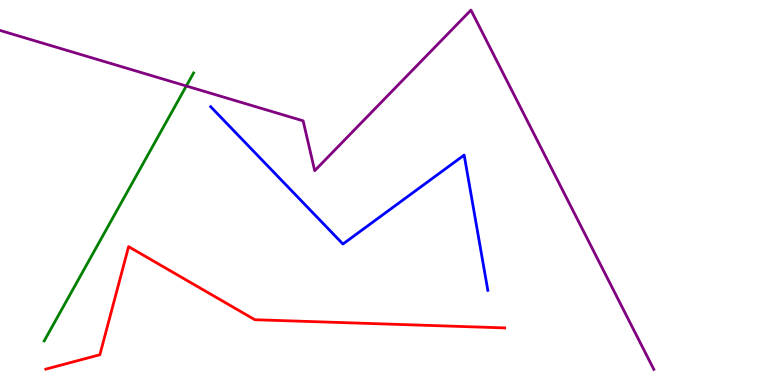[{'lines': ['blue', 'red'], 'intersections': []}, {'lines': ['green', 'red'], 'intersections': []}, {'lines': ['purple', 'red'], 'intersections': []}, {'lines': ['blue', 'green'], 'intersections': []}, {'lines': ['blue', 'purple'], 'intersections': []}, {'lines': ['green', 'purple'], 'intersections': [{'x': 2.4, 'y': 7.77}]}]